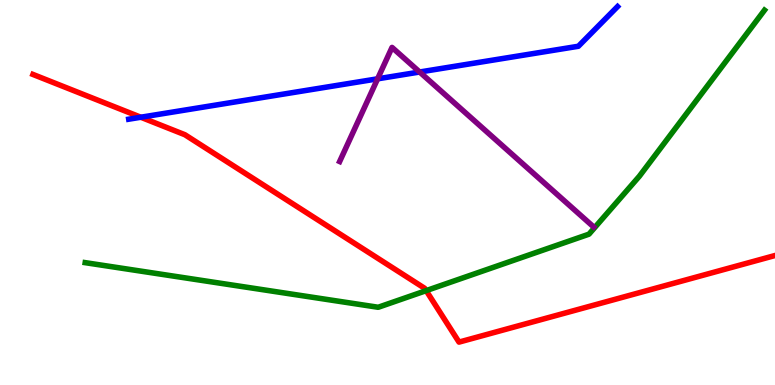[{'lines': ['blue', 'red'], 'intersections': [{'x': 1.82, 'y': 6.95}]}, {'lines': ['green', 'red'], 'intersections': [{'x': 5.5, 'y': 2.45}]}, {'lines': ['purple', 'red'], 'intersections': []}, {'lines': ['blue', 'green'], 'intersections': []}, {'lines': ['blue', 'purple'], 'intersections': [{'x': 4.87, 'y': 7.95}, {'x': 5.41, 'y': 8.13}]}, {'lines': ['green', 'purple'], 'intersections': []}]